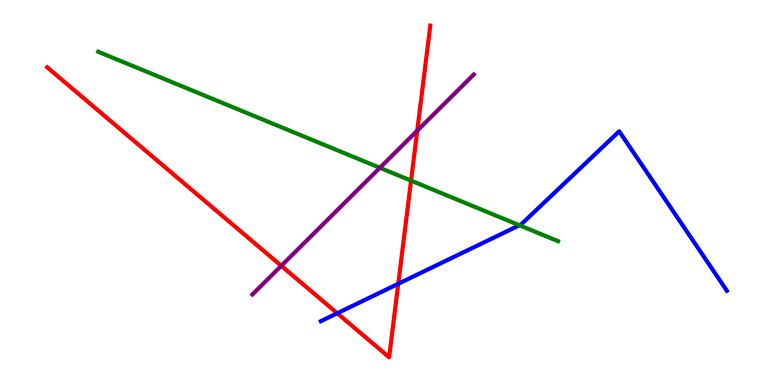[{'lines': ['blue', 'red'], 'intersections': [{'x': 4.35, 'y': 1.86}, {'x': 5.14, 'y': 2.63}]}, {'lines': ['green', 'red'], 'intersections': [{'x': 5.3, 'y': 5.31}]}, {'lines': ['purple', 'red'], 'intersections': [{'x': 3.63, 'y': 3.1}, {'x': 5.38, 'y': 6.61}]}, {'lines': ['blue', 'green'], 'intersections': [{'x': 6.7, 'y': 4.15}]}, {'lines': ['blue', 'purple'], 'intersections': []}, {'lines': ['green', 'purple'], 'intersections': [{'x': 4.9, 'y': 5.64}]}]